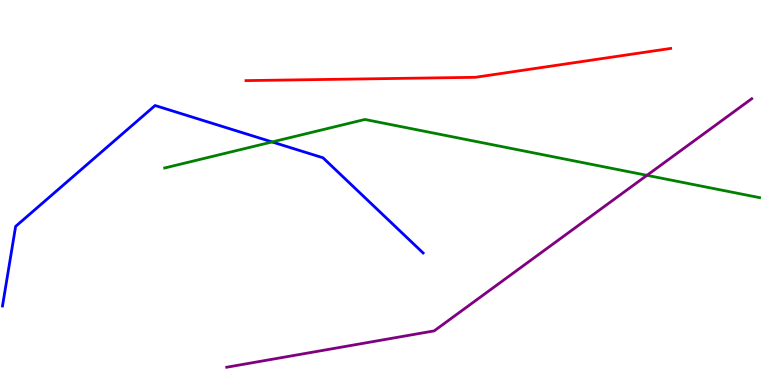[{'lines': ['blue', 'red'], 'intersections': []}, {'lines': ['green', 'red'], 'intersections': []}, {'lines': ['purple', 'red'], 'intersections': []}, {'lines': ['blue', 'green'], 'intersections': [{'x': 3.51, 'y': 6.31}]}, {'lines': ['blue', 'purple'], 'intersections': []}, {'lines': ['green', 'purple'], 'intersections': [{'x': 8.35, 'y': 5.45}]}]